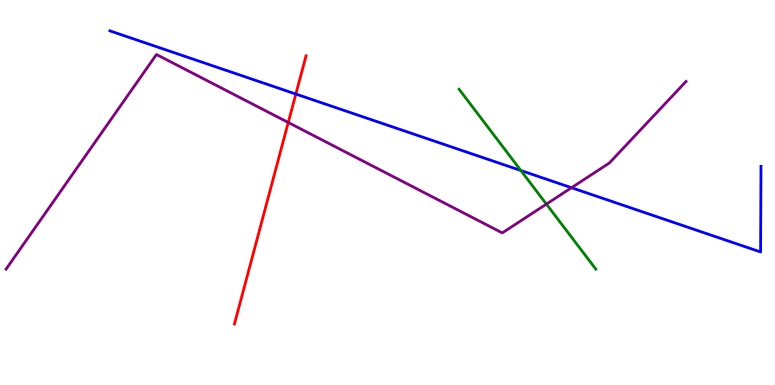[{'lines': ['blue', 'red'], 'intersections': [{'x': 3.82, 'y': 7.56}]}, {'lines': ['green', 'red'], 'intersections': []}, {'lines': ['purple', 'red'], 'intersections': [{'x': 3.72, 'y': 6.82}]}, {'lines': ['blue', 'green'], 'intersections': [{'x': 6.72, 'y': 5.57}]}, {'lines': ['blue', 'purple'], 'intersections': [{'x': 7.37, 'y': 5.12}]}, {'lines': ['green', 'purple'], 'intersections': [{'x': 7.05, 'y': 4.7}]}]